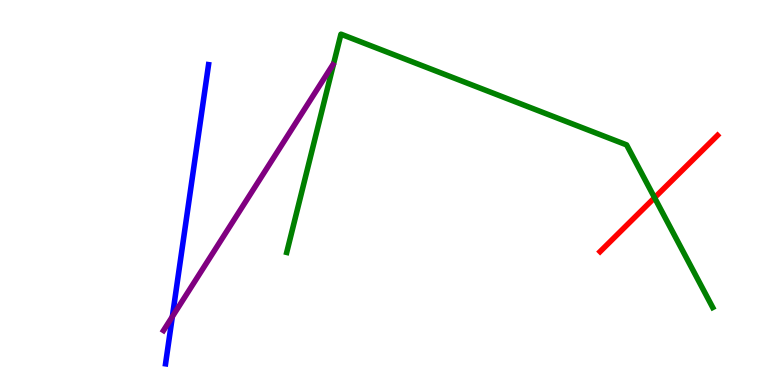[{'lines': ['blue', 'red'], 'intersections': []}, {'lines': ['green', 'red'], 'intersections': [{'x': 8.45, 'y': 4.87}]}, {'lines': ['purple', 'red'], 'intersections': []}, {'lines': ['blue', 'green'], 'intersections': []}, {'lines': ['blue', 'purple'], 'intersections': [{'x': 2.22, 'y': 1.78}]}, {'lines': ['green', 'purple'], 'intersections': []}]